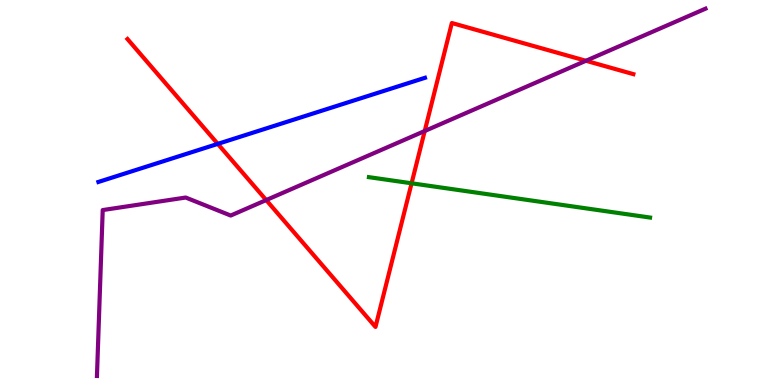[{'lines': ['blue', 'red'], 'intersections': [{'x': 2.81, 'y': 6.26}]}, {'lines': ['green', 'red'], 'intersections': [{'x': 5.31, 'y': 5.24}]}, {'lines': ['purple', 'red'], 'intersections': [{'x': 3.43, 'y': 4.8}, {'x': 5.48, 'y': 6.6}, {'x': 7.56, 'y': 8.42}]}, {'lines': ['blue', 'green'], 'intersections': []}, {'lines': ['blue', 'purple'], 'intersections': []}, {'lines': ['green', 'purple'], 'intersections': []}]